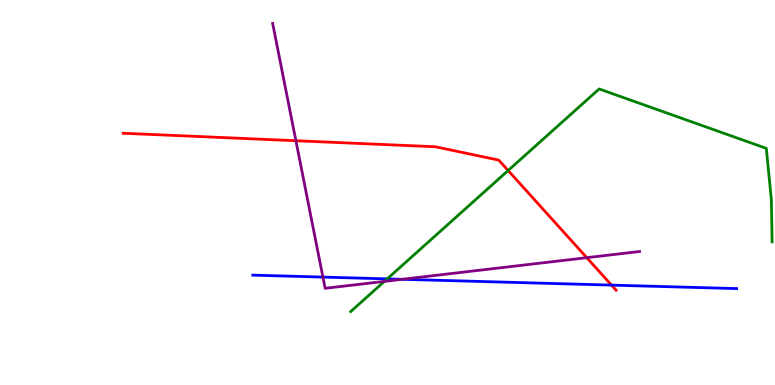[{'lines': ['blue', 'red'], 'intersections': [{'x': 7.89, 'y': 2.59}]}, {'lines': ['green', 'red'], 'intersections': [{'x': 6.56, 'y': 5.57}]}, {'lines': ['purple', 'red'], 'intersections': [{'x': 3.82, 'y': 6.34}, {'x': 7.57, 'y': 3.31}]}, {'lines': ['blue', 'green'], 'intersections': [{'x': 5.0, 'y': 2.76}]}, {'lines': ['blue', 'purple'], 'intersections': [{'x': 4.17, 'y': 2.8}, {'x': 5.19, 'y': 2.75}]}, {'lines': ['green', 'purple'], 'intersections': [{'x': 4.96, 'y': 2.69}]}]